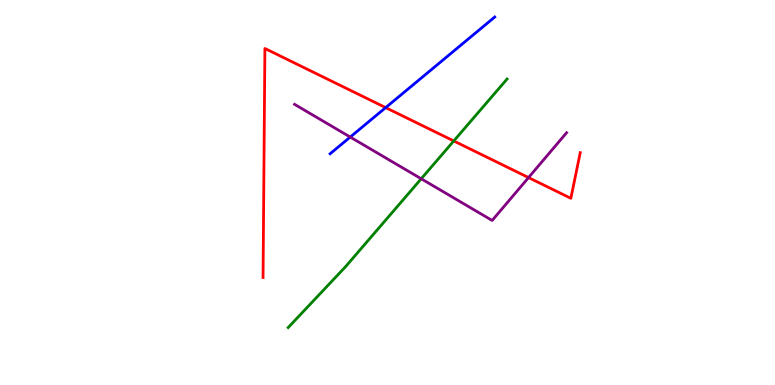[{'lines': ['blue', 'red'], 'intersections': [{'x': 4.98, 'y': 7.2}]}, {'lines': ['green', 'red'], 'intersections': [{'x': 5.85, 'y': 6.34}]}, {'lines': ['purple', 'red'], 'intersections': [{'x': 6.82, 'y': 5.39}]}, {'lines': ['blue', 'green'], 'intersections': []}, {'lines': ['blue', 'purple'], 'intersections': [{'x': 4.52, 'y': 6.44}]}, {'lines': ['green', 'purple'], 'intersections': [{'x': 5.44, 'y': 5.36}]}]